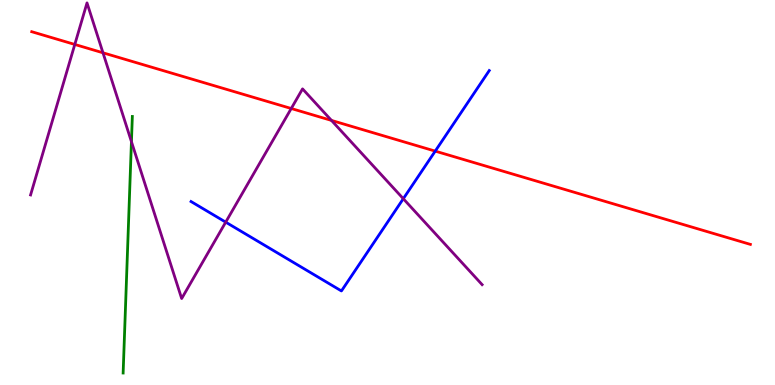[{'lines': ['blue', 'red'], 'intersections': [{'x': 5.62, 'y': 6.07}]}, {'lines': ['green', 'red'], 'intersections': []}, {'lines': ['purple', 'red'], 'intersections': [{'x': 0.965, 'y': 8.85}, {'x': 1.33, 'y': 8.63}, {'x': 3.76, 'y': 7.18}, {'x': 4.28, 'y': 6.87}]}, {'lines': ['blue', 'green'], 'intersections': []}, {'lines': ['blue', 'purple'], 'intersections': [{'x': 2.91, 'y': 4.23}, {'x': 5.2, 'y': 4.84}]}, {'lines': ['green', 'purple'], 'intersections': [{'x': 1.7, 'y': 6.32}]}]